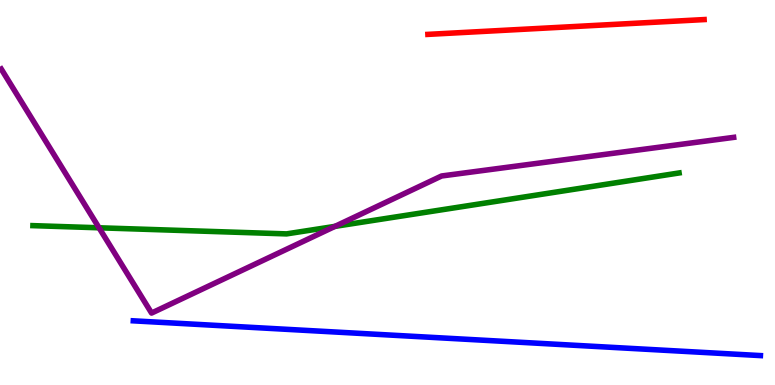[{'lines': ['blue', 'red'], 'intersections': []}, {'lines': ['green', 'red'], 'intersections': []}, {'lines': ['purple', 'red'], 'intersections': []}, {'lines': ['blue', 'green'], 'intersections': []}, {'lines': ['blue', 'purple'], 'intersections': []}, {'lines': ['green', 'purple'], 'intersections': [{'x': 1.28, 'y': 4.08}, {'x': 4.32, 'y': 4.12}]}]